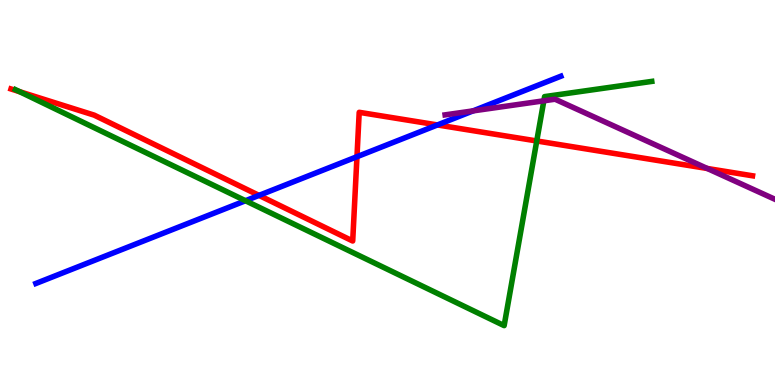[{'lines': ['blue', 'red'], 'intersections': [{'x': 3.34, 'y': 4.93}, {'x': 4.61, 'y': 5.93}, {'x': 5.64, 'y': 6.75}]}, {'lines': ['green', 'red'], 'intersections': [{'x': 0.254, 'y': 7.62}, {'x': 6.93, 'y': 6.34}]}, {'lines': ['purple', 'red'], 'intersections': [{'x': 9.13, 'y': 5.62}]}, {'lines': ['blue', 'green'], 'intersections': [{'x': 3.17, 'y': 4.79}]}, {'lines': ['blue', 'purple'], 'intersections': [{'x': 6.1, 'y': 7.12}]}, {'lines': ['green', 'purple'], 'intersections': [{'x': 7.02, 'y': 7.38}]}]